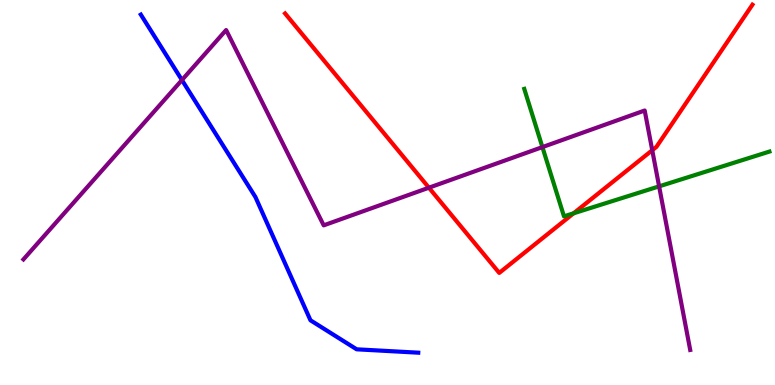[{'lines': ['blue', 'red'], 'intersections': []}, {'lines': ['green', 'red'], 'intersections': [{'x': 7.4, 'y': 4.46}]}, {'lines': ['purple', 'red'], 'intersections': [{'x': 5.53, 'y': 5.12}, {'x': 8.42, 'y': 6.1}]}, {'lines': ['blue', 'green'], 'intersections': []}, {'lines': ['blue', 'purple'], 'intersections': [{'x': 2.35, 'y': 7.92}]}, {'lines': ['green', 'purple'], 'intersections': [{'x': 7.0, 'y': 6.18}, {'x': 8.5, 'y': 5.16}]}]